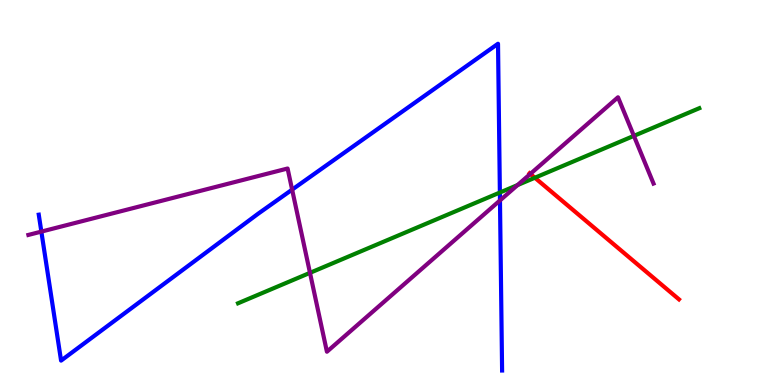[{'lines': ['blue', 'red'], 'intersections': []}, {'lines': ['green', 'red'], 'intersections': [{'x': 6.9, 'y': 5.38}]}, {'lines': ['purple', 'red'], 'intersections': [{'x': 6.84, 'y': 5.48}]}, {'lines': ['blue', 'green'], 'intersections': [{'x': 6.45, 'y': 5.0}]}, {'lines': ['blue', 'purple'], 'intersections': [{'x': 0.534, 'y': 3.98}, {'x': 3.77, 'y': 5.07}, {'x': 6.45, 'y': 4.79}]}, {'lines': ['green', 'purple'], 'intersections': [{'x': 4.0, 'y': 2.91}, {'x': 6.68, 'y': 5.19}, {'x': 8.18, 'y': 6.47}]}]